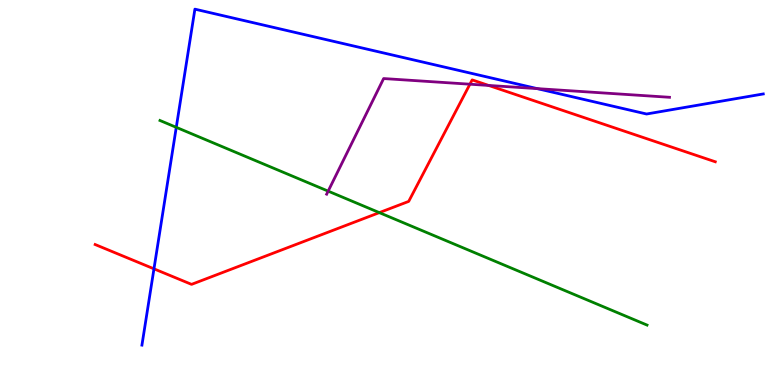[{'lines': ['blue', 'red'], 'intersections': [{'x': 1.99, 'y': 3.02}]}, {'lines': ['green', 'red'], 'intersections': [{'x': 4.89, 'y': 4.48}]}, {'lines': ['purple', 'red'], 'intersections': [{'x': 6.06, 'y': 7.81}, {'x': 6.3, 'y': 7.78}]}, {'lines': ['blue', 'green'], 'intersections': [{'x': 2.27, 'y': 6.69}]}, {'lines': ['blue', 'purple'], 'intersections': [{'x': 6.93, 'y': 7.7}]}, {'lines': ['green', 'purple'], 'intersections': [{'x': 4.23, 'y': 5.04}]}]